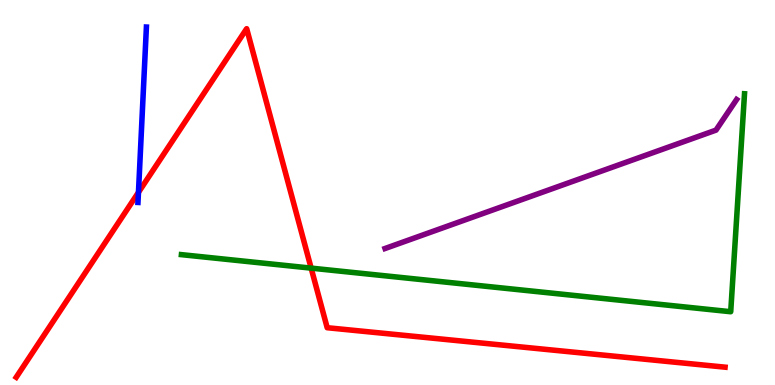[{'lines': ['blue', 'red'], 'intersections': [{'x': 1.79, 'y': 5.0}]}, {'lines': ['green', 'red'], 'intersections': [{'x': 4.01, 'y': 3.04}]}, {'lines': ['purple', 'red'], 'intersections': []}, {'lines': ['blue', 'green'], 'intersections': []}, {'lines': ['blue', 'purple'], 'intersections': []}, {'lines': ['green', 'purple'], 'intersections': []}]